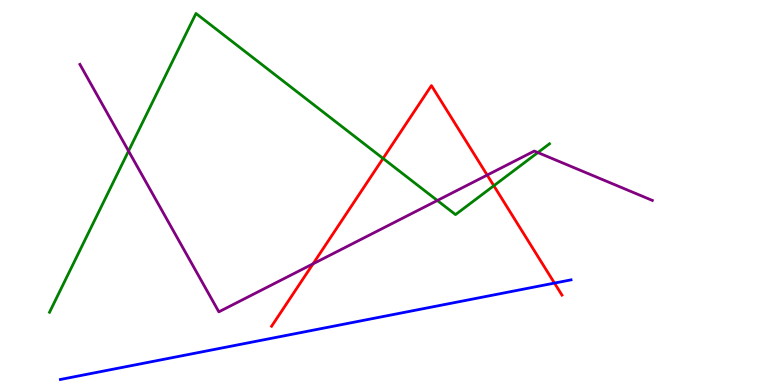[{'lines': ['blue', 'red'], 'intersections': [{'x': 7.15, 'y': 2.65}]}, {'lines': ['green', 'red'], 'intersections': [{'x': 4.94, 'y': 5.88}, {'x': 6.37, 'y': 5.18}]}, {'lines': ['purple', 'red'], 'intersections': [{'x': 4.04, 'y': 3.15}, {'x': 6.29, 'y': 5.45}]}, {'lines': ['blue', 'green'], 'intersections': []}, {'lines': ['blue', 'purple'], 'intersections': []}, {'lines': ['green', 'purple'], 'intersections': [{'x': 1.66, 'y': 6.08}, {'x': 5.64, 'y': 4.79}, {'x': 6.94, 'y': 6.04}]}]